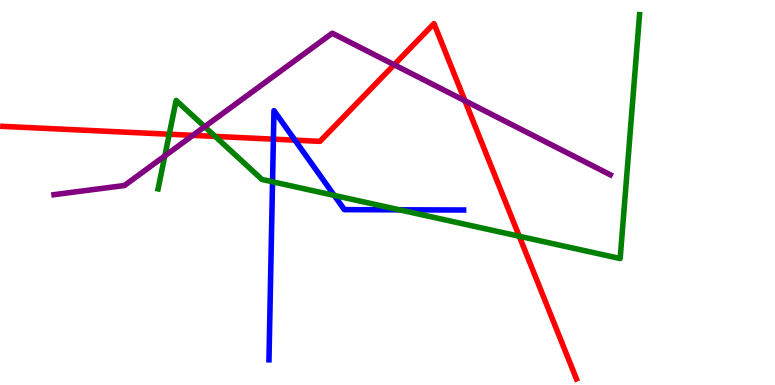[{'lines': ['blue', 'red'], 'intersections': [{'x': 3.53, 'y': 6.39}, {'x': 3.81, 'y': 6.36}]}, {'lines': ['green', 'red'], 'intersections': [{'x': 2.18, 'y': 6.51}, {'x': 2.78, 'y': 6.46}, {'x': 6.7, 'y': 3.86}]}, {'lines': ['purple', 'red'], 'intersections': [{'x': 2.49, 'y': 6.48}, {'x': 5.09, 'y': 8.32}, {'x': 6.0, 'y': 7.38}]}, {'lines': ['blue', 'green'], 'intersections': [{'x': 3.52, 'y': 5.28}, {'x': 4.31, 'y': 4.92}, {'x': 5.15, 'y': 4.55}]}, {'lines': ['blue', 'purple'], 'intersections': []}, {'lines': ['green', 'purple'], 'intersections': [{'x': 2.13, 'y': 5.95}, {'x': 2.64, 'y': 6.71}]}]